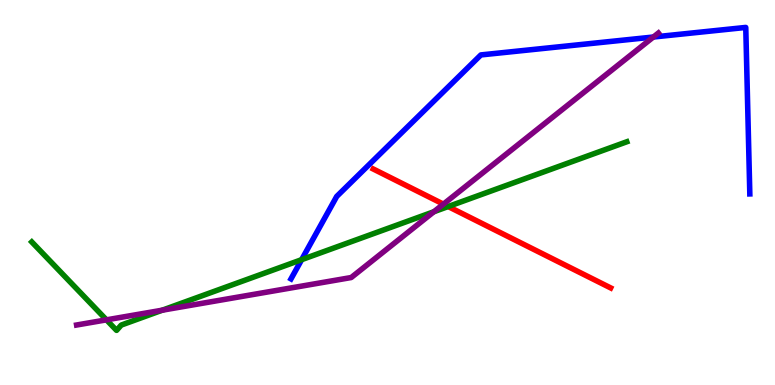[{'lines': ['blue', 'red'], 'intersections': []}, {'lines': ['green', 'red'], 'intersections': [{'x': 5.78, 'y': 4.64}]}, {'lines': ['purple', 'red'], 'intersections': [{'x': 5.72, 'y': 4.7}]}, {'lines': ['blue', 'green'], 'intersections': [{'x': 3.89, 'y': 3.26}]}, {'lines': ['blue', 'purple'], 'intersections': [{'x': 8.43, 'y': 9.04}]}, {'lines': ['green', 'purple'], 'intersections': [{'x': 1.37, 'y': 1.69}, {'x': 2.09, 'y': 1.94}, {'x': 5.6, 'y': 4.5}]}]